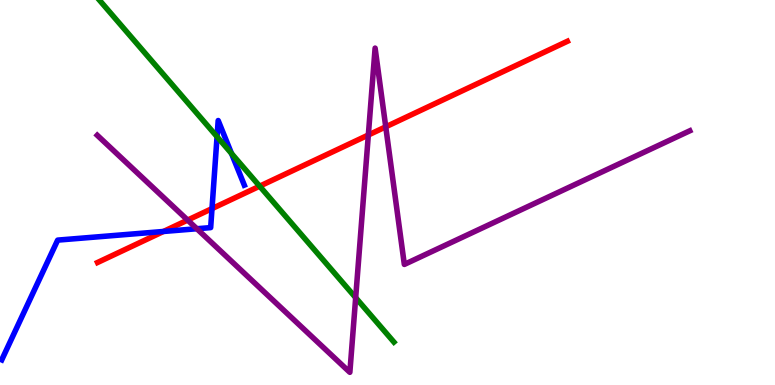[{'lines': ['blue', 'red'], 'intersections': [{'x': 2.11, 'y': 3.99}, {'x': 2.74, 'y': 4.58}]}, {'lines': ['green', 'red'], 'intersections': [{'x': 3.35, 'y': 5.16}]}, {'lines': ['purple', 'red'], 'intersections': [{'x': 2.42, 'y': 4.28}, {'x': 4.75, 'y': 6.49}, {'x': 4.98, 'y': 6.71}]}, {'lines': ['blue', 'green'], 'intersections': [{'x': 2.8, 'y': 6.45}, {'x': 2.99, 'y': 6.01}]}, {'lines': ['blue', 'purple'], 'intersections': [{'x': 2.54, 'y': 4.06}]}, {'lines': ['green', 'purple'], 'intersections': [{'x': 4.59, 'y': 2.27}]}]